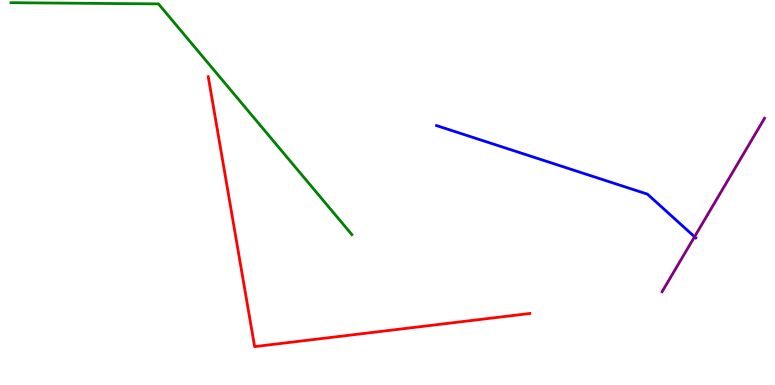[{'lines': ['blue', 'red'], 'intersections': []}, {'lines': ['green', 'red'], 'intersections': []}, {'lines': ['purple', 'red'], 'intersections': []}, {'lines': ['blue', 'green'], 'intersections': []}, {'lines': ['blue', 'purple'], 'intersections': [{'x': 8.96, 'y': 3.85}]}, {'lines': ['green', 'purple'], 'intersections': []}]